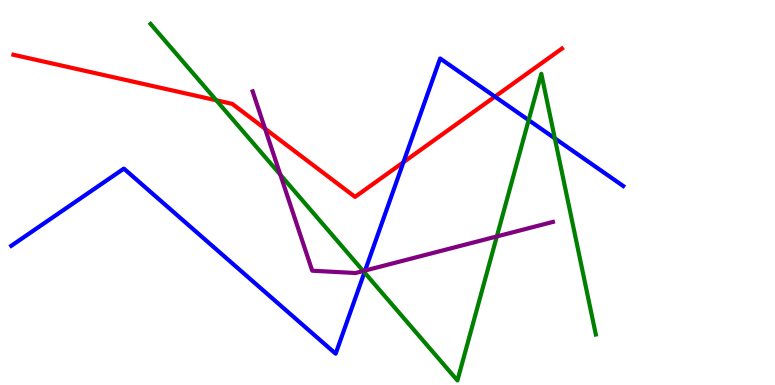[{'lines': ['blue', 'red'], 'intersections': [{'x': 5.21, 'y': 5.79}, {'x': 6.39, 'y': 7.49}]}, {'lines': ['green', 'red'], 'intersections': [{'x': 2.79, 'y': 7.39}]}, {'lines': ['purple', 'red'], 'intersections': [{'x': 3.42, 'y': 6.66}]}, {'lines': ['blue', 'green'], 'intersections': [{'x': 4.7, 'y': 2.92}, {'x': 6.82, 'y': 6.88}, {'x': 7.16, 'y': 6.41}]}, {'lines': ['blue', 'purple'], 'intersections': [{'x': 4.71, 'y': 2.97}]}, {'lines': ['green', 'purple'], 'intersections': [{'x': 3.62, 'y': 5.46}, {'x': 4.69, 'y': 2.96}, {'x': 6.41, 'y': 3.86}]}]